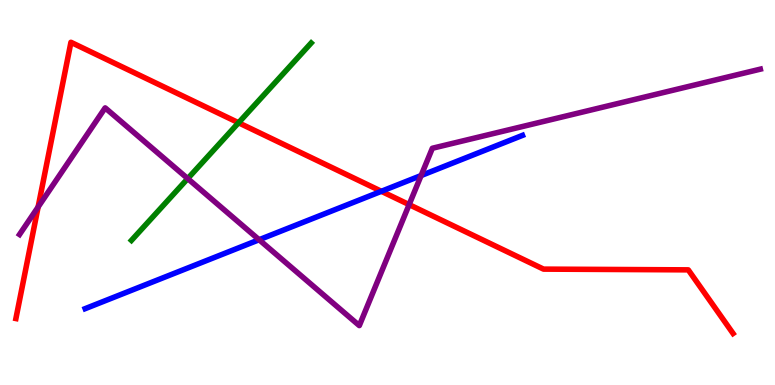[{'lines': ['blue', 'red'], 'intersections': [{'x': 4.92, 'y': 5.03}]}, {'lines': ['green', 'red'], 'intersections': [{'x': 3.08, 'y': 6.81}]}, {'lines': ['purple', 'red'], 'intersections': [{'x': 0.492, 'y': 4.62}, {'x': 5.28, 'y': 4.69}]}, {'lines': ['blue', 'green'], 'intersections': []}, {'lines': ['blue', 'purple'], 'intersections': [{'x': 3.34, 'y': 3.77}, {'x': 5.43, 'y': 5.44}]}, {'lines': ['green', 'purple'], 'intersections': [{'x': 2.42, 'y': 5.36}]}]